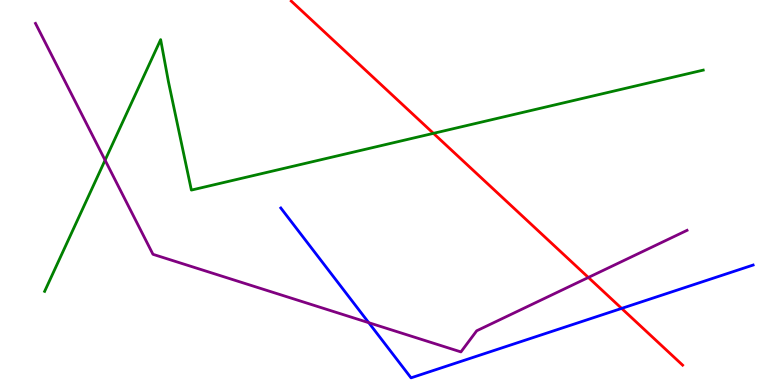[{'lines': ['blue', 'red'], 'intersections': [{'x': 8.02, 'y': 1.99}]}, {'lines': ['green', 'red'], 'intersections': [{'x': 5.59, 'y': 6.54}]}, {'lines': ['purple', 'red'], 'intersections': [{'x': 7.59, 'y': 2.79}]}, {'lines': ['blue', 'green'], 'intersections': []}, {'lines': ['blue', 'purple'], 'intersections': [{'x': 4.76, 'y': 1.62}]}, {'lines': ['green', 'purple'], 'intersections': [{'x': 1.36, 'y': 5.84}]}]